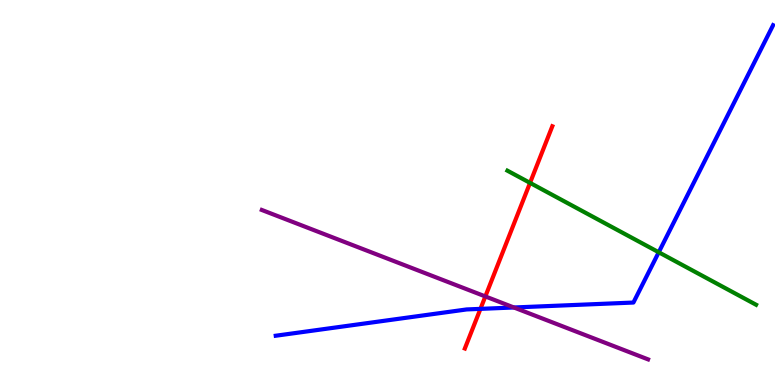[{'lines': ['blue', 'red'], 'intersections': [{'x': 6.2, 'y': 1.98}]}, {'lines': ['green', 'red'], 'intersections': [{'x': 6.84, 'y': 5.25}]}, {'lines': ['purple', 'red'], 'intersections': [{'x': 6.26, 'y': 2.3}]}, {'lines': ['blue', 'green'], 'intersections': [{'x': 8.5, 'y': 3.45}]}, {'lines': ['blue', 'purple'], 'intersections': [{'x': 6.63, 'y': 2.01}]}, {'lines': ['green', 'purple'], 'intersections': []}]